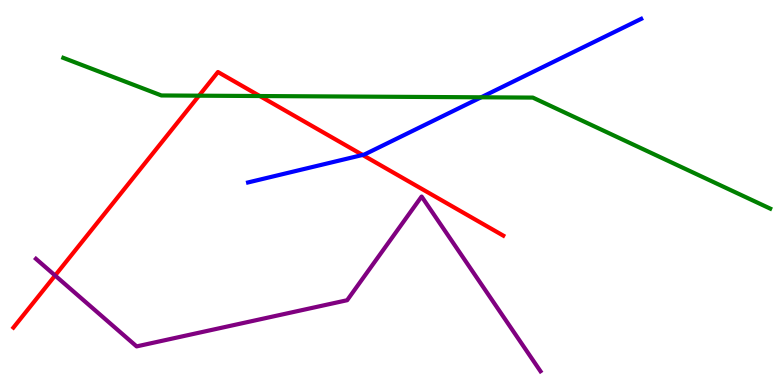[{'lines': ['blue', 'red'], 'intersections': [{'x': 4.68, 'y': 5.98}]}, {'lines': ['green', 'red'], 'intersections': [{'x': 2.57, 'y': 7.51}, {'x': 3.35, 'y': 7.51}]}, {'lines': ['purple', 'red'], 'intersections': [{'x': 0.711, 'y': 2.84}]}, {'lines': ['blue', 'green'], 'intersections': [{'x': 6.21, 'y': 7.47}]}, {'lines': ['blue', 'purple'], 'intersections': []}, {'lines': ['green', 'purple'], 'intersections': []}]